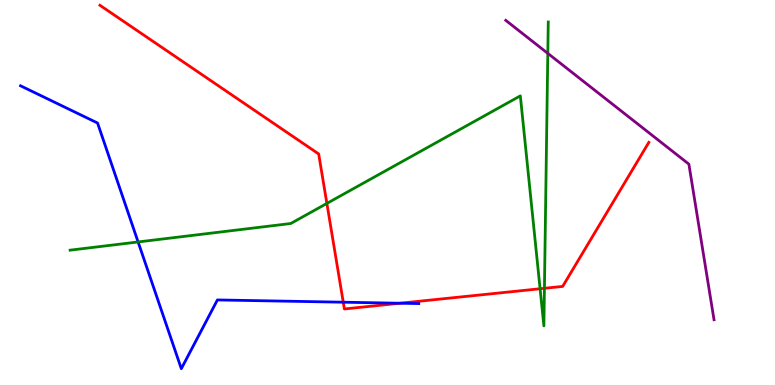[{'lines': ['blue', 'red'], 'intersections': [{'x': 4.43, 'y': 2.15}, {'x': 5.16, 'y': 2.12}]}, {'lines': ['green', 'red'], 'intersections': [{'x': 4.22, 'y': 4.72}, {'x': 6.97, 'y': 2.5}, {'x': 7.02, 'y': 2.51}]}, {'lines': ['purple', 'red'], 'intersections': []}, {'lines': ['blue', 'green'], 'intersections': [{'x': 1.78, 'y': 3.72}]}, {'lines': ['blue', 'purple'], 'intersections': []}, {'lines': ['green', 'purple'], 'intersections': [{'x': 7.07, 'y': 8.61}]}]